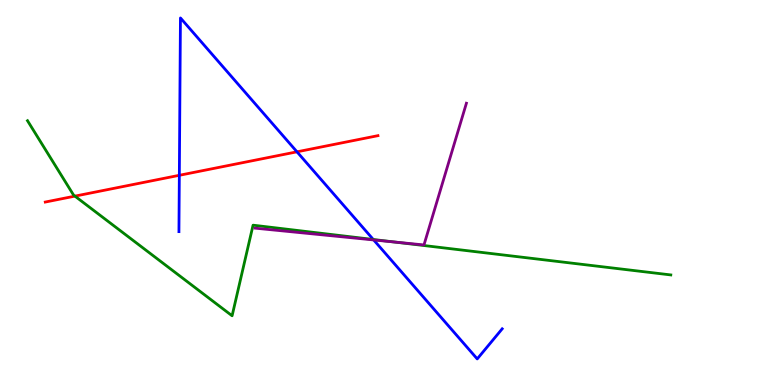[{'lines': ['blue', 'red'], 'intersections': [{'x': 2.31, 'y': 5.45}, {'x': 3.83, 'y': 6.06}]}, {'lines': ['green', 'red'], 'intersections': [{'x': 0.967, 'y': 4.91}]}, {'lines': ['purple', 'red'], 'intersections': []}, {'lines': ['blue', 'green'], 'intersections': [{'x': 4.82, 'y': 3.78}]}, {'lines': ['blue', 'purple'], 'intersections': [{'x': 4.82, 'y': 3.77}]}, {'lines': ['green', 'purple'], 'intersections': [{'x': 5.09, 'y': 3.71}]}]